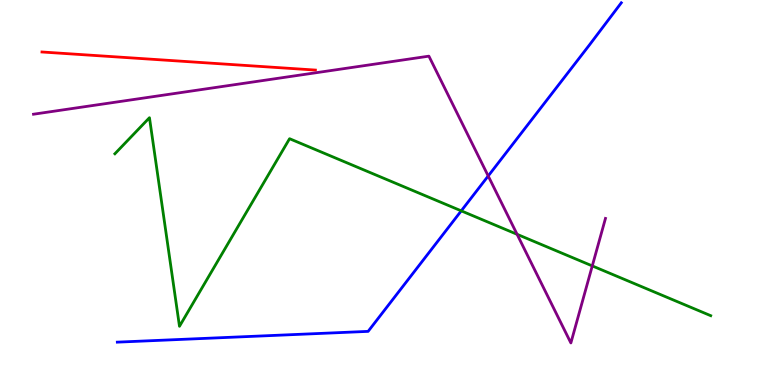[{'lines': ['blue', 'red'], 'intersections': []}, {'lines': ['green', 'red'], 'intersections': []}, {'lines': ['purple', 'red'], 'intersections': []}, {'lines': ['blue', 'green'], 'intersections': [{'x': 5.95, 'y': 4.52}]}, {'lines': ['blue', 'purple'], 'intersections': [{'x': 6.3, 'y': 5.43}]}, {'lines': ['green', 'purple'], 'intersections': [{'x': 6.67, 'y': 3.91}, {'x': 7.64, 'y': 3.09}]}]